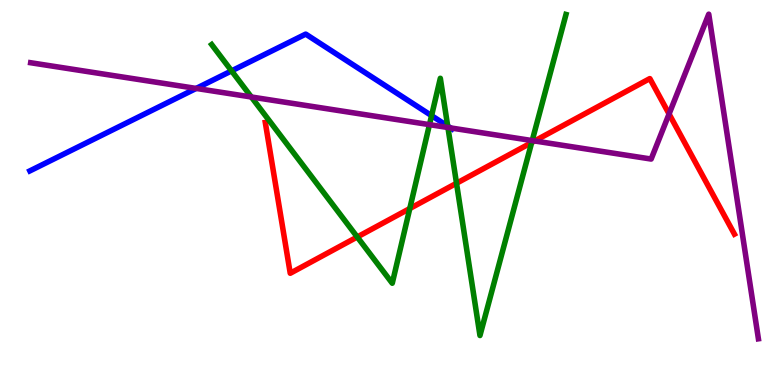[{'lines': ['blue', 'red'], 'intersections': []}, {'lines': ['green', 'red'], 'intersections': [{'x': 4.61, 'y': 3.84}, {'x': 5.29, 'y': 4.58}, {'x': 5.89, 'y': 5.24}, {'x': 6.86, 'y': 6.3}]}, {'lines': ['purple', 'red'], 'intersections': [{'x': 6.9, 'y': 6.34}, {'x': 8.63, 'y': 7.04}]}, {'lines': ['blue', 'green'], 'intersections': [{'x': 2.99, 'y': 8.16}, {'x': 5.57, 'y': 7.0}, {'x': 5.78, 'y': 6.72}]}, {'lines': ['blue', 'purple'], 'intersections': [{'x': 2.53, 'y': 7.7}, {'x': 5.81, 'y': 6.68}]}, {'lines': ['green', 'purple'], 'intersections': [{'x': 3.24, 'y': 7.48}, {'x': 5.54, 'y': 6.76}, {'x': 5.78, 'y': 6.69}, {'x': 6.87, 'y': 6.35}]}]